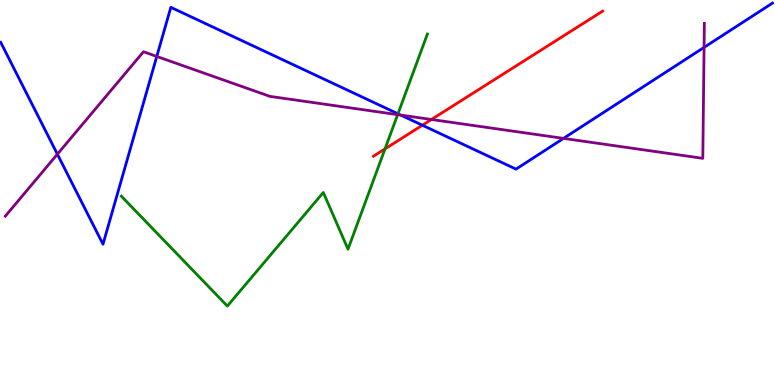[{'lines': ['blue', 'red'], 'intersections': [{'x': 5.45, 'y': 6.75}]}, {'lines': ['green', 'red'], 'intersections': [{'x': 4.97, 'y': 6.13}]}, {'lines': ['purple', 'red'], 'intersections': [{'x': 5.57, 'y': 6.9}]}, {'lines': ['blue', 'green'], 'intersections': [{'x': 5.13, 'y': 7.04}]}, {'lines': ['blue', 'purple'], 'intersections': [{'x': 0.74, 'y': 5.99}, {'x': 2.02, 'y': 8.53}, {'x': 5.17, 'y': 7.01}, {'x': 7.27, 'y': 6.41}, {'x': 9.08, 'y': 8.77}]}, {'lines': ['green', 'purple'], 'intersections': [{'x': 5.13, 'y': 7.02}]}]